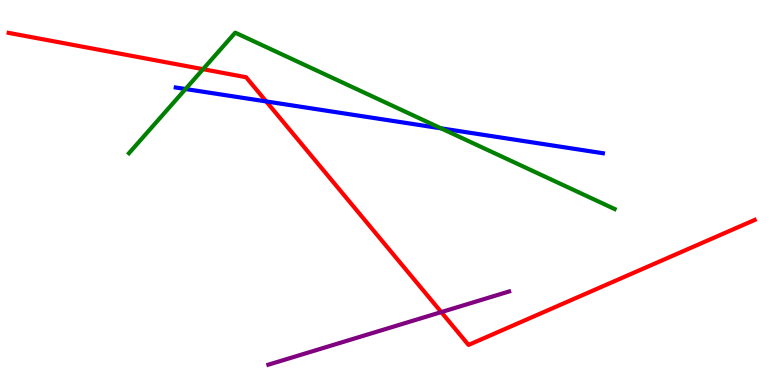[{'lines': ['blue', 'red'], 'intersections': [{'x': 3.43, 'y': 7.37}]}, {'lines': ['green', 'red'], 'intersections': [{'x': 2.62, 'y': 8.2}]}, {'lines': ['purple', 'red'], 'intersections': [{'x': 5.69, 'y': 1.89}]}, {'lines': ['blue', 'green'], 'intersections': [{'x': 2.39, 'y': 7.69}, {'x': 5.69, 'y': 6.67}]}, {'lines': ['blue', 'purple'], 'intersections': []}, {'lines': ['green', 'purple'], 'intersections': []}]